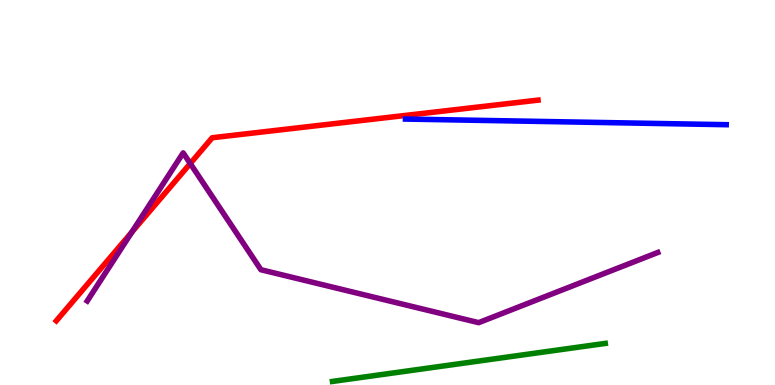[{'lines': ['blue', 'red'], 'intersections': []}, {'lines': ['green', 'red'], 'intersections': []}, {'lines': ['purple', 'red'], 'intersections': [{'x': 1.7, 'y': 3.97}, {'x': 2.45, 'y': 5.75}]}, {'lines': ['blue', 'green'], 'intersections': []}, {'lines': ['blue', 'purple'], 'intersections': []}, {'lines': ['green', 'purple'], 'intersections': []}]